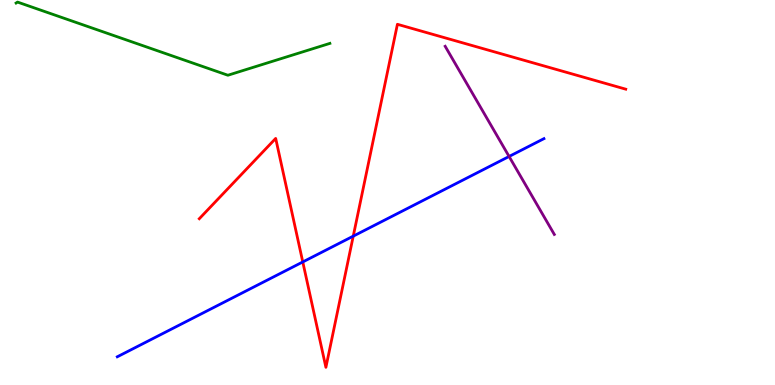[{'lines': ['blue', 'red'], 'intersections': [{'x': 3.91, 'y': 3.2}, {'x': 4.56, 'y': 3.87}]}, {'lines': ['green', 'red'], 'intersections': []}, {'lines': ['purple', 'red'], 'intersections': []}, {'lines': ['blue', 'green'], 'intersections': []}, {'lines': ['blue', 'purple'], 'intersections': [{'x': 6.57, 'y': 5.94}]}, {'lines': ['green', 'purple'], 'intersections': []}]